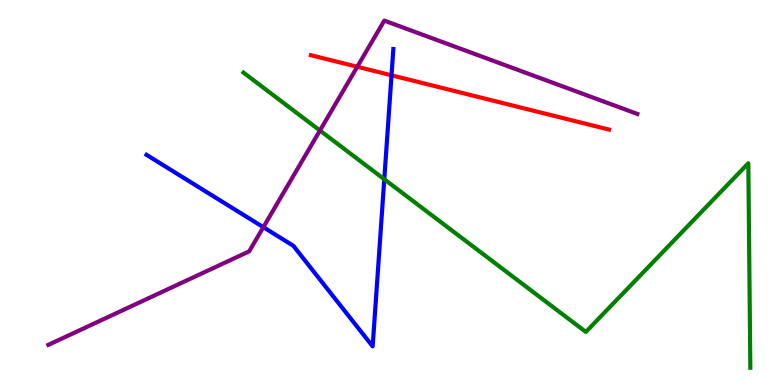[{'lines': ['blue', 'red'], 'intersections': [{'x': 5.05, 'y': 8.04}]}, {'lines': ['green', 'red'], 'intersections': []}, {'lines': ['purple', 'red'], 'intersections': [{'x': 4.61, 'y': 8.27}]}, {'lines': ['blue', 'green'], 'intersections': [{'x': 4.96, 'y': 5.34}]}, {'lines': ['blue', 'purple'], 'intersections': [{'x': 3.4, 'y': 4.1}]}, {'lines': ['green', 'purple'], 'intersections': [{'x': 4.13, 'y': 6.61}]}]